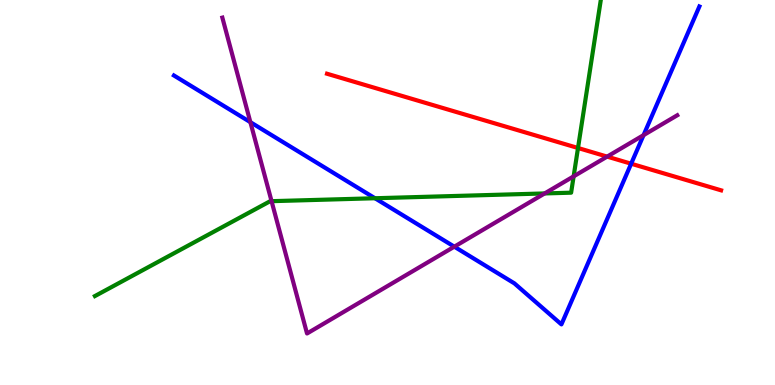[{'lines': ['blue', 'red'], 'intersections': [{'x': 8.14, 'y': 5.75}]}, {'lines': ['green', 'red'], 'intersections': [{'x': 7.46, 'y': 6.16}]}, {'lines': ['purple', 'red'], 'intersections': [{'x': 7.83, 'y': 5.93}]}, {'lines': ['blue', 'green'], 'intersections': [{'x': 4.84, 'y': 4.85}]}, {'lines': ['blue', 'purple'], 'intersections': [{'x': 3.23, 'y': 6.83}, {'x': 5.86, 'y': 3.59}, {'x': 8.3, 'y': 6.49}]}, {'lines': ['green', 'purple'], 'intersections': [{'x': 3.5, 'y': 4.77}, {'x': 7.03, 'y': 4.98}, {'x': 7.4, 'y': 5.42}]}]